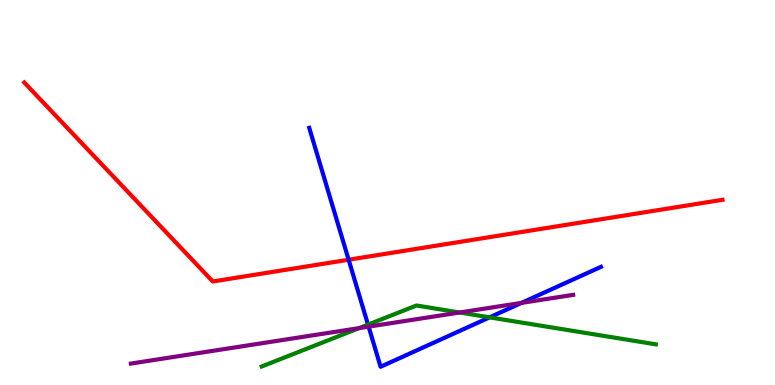[{'lines': ['blue', 'red'], 'intersections': [{'x': 4.5, 'y': 3.25}]}, {'lines': ['green', 'red'], 'intersections': []}, {'lines': ['purple', 'red'], 'intersections': []}, {'lines': ['blue', 'green'], 'intersections': [{'x': 4.75, 'y': 1.57}, {'x': 6.32, 'y': 1.76}]}, {'lines': ['blue', 'purple'], 'intersections': [{'x': 4.76, 'y': 1.52}, {'x': 6.73, 'y': 2.13}]}, {'lines': ['green', 'purple'], 'intersections': [{'x': 4.63, 'y': 1.48}, {'x': 5.93, 'y': 1.88}]}]